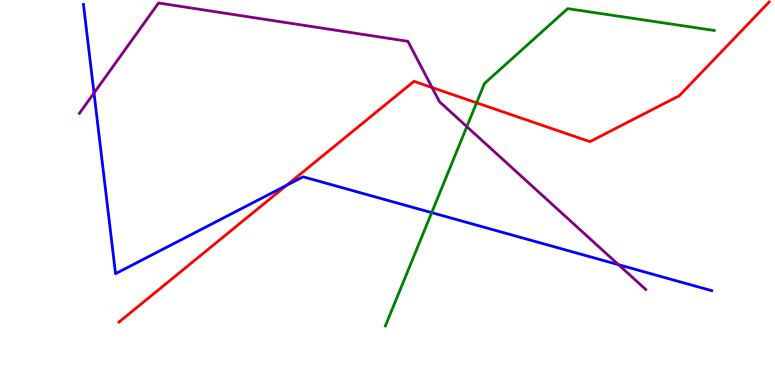[{'lines': ['blue', 'red'], 'intersections': [{'x': 3.7, 'y': 5.19}]}, {'lines': ['green', 'red'], 'intersections': [{'x': 6.15, 'y': 7.33}]}, {'lines': ['purple', 'red'], 'intersections': [{'x': 5.58, 'y': 7.73}]}, {'lines': ['blue', 'green'], 'intersections': [{'x': 5.57, 'y': 4.48}]}, {'lines': ['blue', 'purple'], 'intersections': [{'x': 1.21, 'y': 7.58}, {'x': 7.98, 'y': 3.13}]}, {'lines': ['green', 'purple'], 'intersections': [{'x': 6.02, 'y': 6.71}]}]